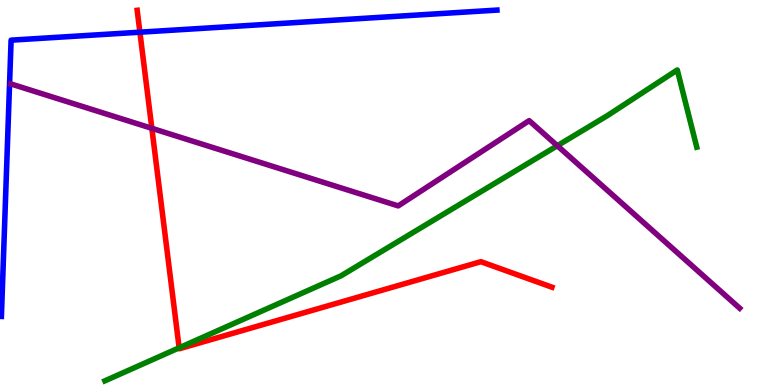[{'lines': ['blue', 'red'], 'intersections': [{'x': 1.81, 'y': 9.16}]}, {'lines': ['green', 'red'], 'intersections': [{'x': 2.31, 'y': 0.966}]}, {'lines': ['purple', 'red'], 'intersections': [{'x': 1.96, 'y': 6.67}]}, {'lines': ['blue', 'green'], 'intersections': []}, {'lines': ['blue', 'purple'], 'intersections': []}, {'lines': ['green', 'purple'], 'intersections': [{'x': 7.19, 'y': 6.21}]}]